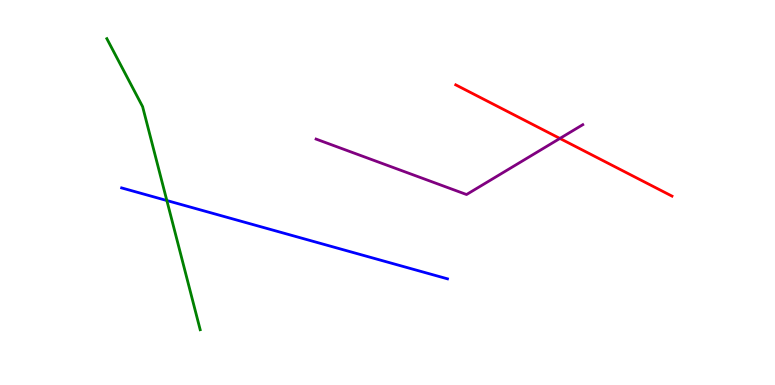[{'lines': ['blue', 'red'], 'intersections': []}, {'lines': ['green', 'red'], 'intersections': []}, {'lines': ['purple', 'red'], 'intersections': [{'x': 7.22, 'y': 6.4}]}, {'lines': ['blue', 'green'], 'intersections': [{'x': 2.15, 'y': 4.79}]}, {'lines': ['blue', 'purple'], 'intersections': []}, {'lines': ['green', 'purple'], 'intersections': []}]